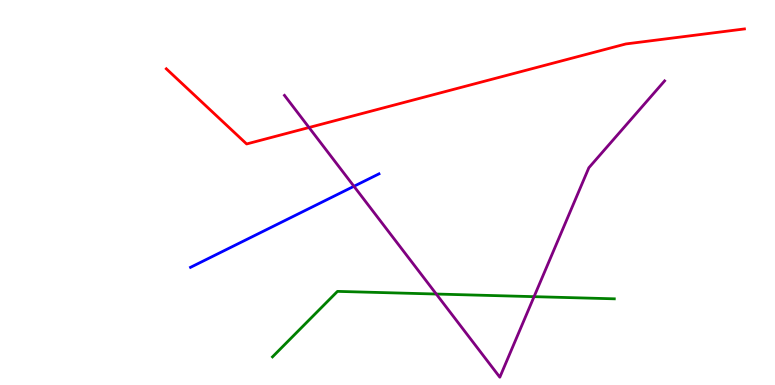[{'lines': ['blue', 'red'], 'intersections': []}, {'lines': ['green', 'red'], 'intersections': []}, {'lines': ['purple', 'red'], 'intersections': [{'x': 3.99, 'y': 6.69}]}, {'lines': ['blue', 'green'], 'intersections': []}, {'lines': ['blue', 'purple'], 'intersections': [{'x': 4.57, 'y': 5.16}]}, {'lines': ['green', 'purple'], 'intersections': [{'x': 5.63, 'y': 2.36}, {'x': 6.89, 'y': 2.29}]}]